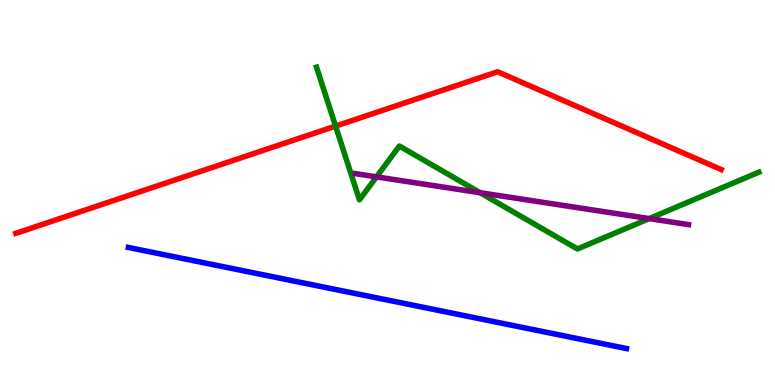[{'lines': ['blue', 'red'], 'intersections': []}, {'lines': ['green', 'red'], 'intersections': [{'x': 4.33, 'y': 6.72}]}, {'lines': ['purple', 'red'], 'intersections': []}, {'lines': ['blue', 'green'], 'intersections': []}, {'lines': ['blue', 'purple'], 'intersections': []}, {'lines': ['green', 'purple'], 'intersections': [{'x': 4.86, 'y': 5.41}, {'x': 6.2, 'y': 4.99}, {'x': 8.38, 'y': 4.32}]}]